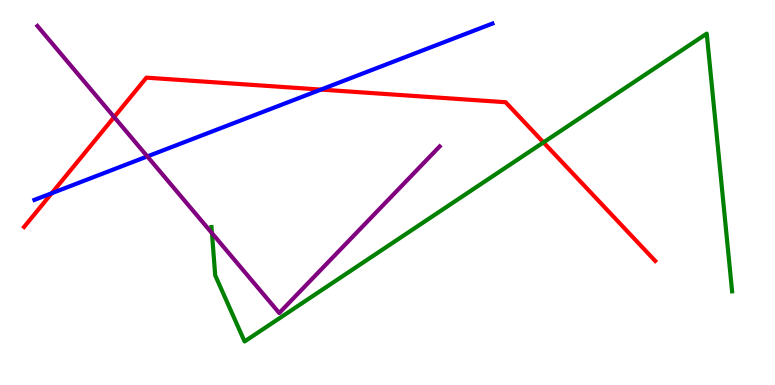[{'lines': ['blue', 'red'], 'intersections': [{'x': 0.668, 'y': 4.98}, {'x': 4.14, 'y': 7.67}]}, {'lines': ['green', 'red'], 'intersections': [{'x': 7.01, 'y': 6.3}]}, {'lines': ['purple', 'red'], 'intersections': [{'x': 1.47, 'y': 6.96}]}, {'lines': ['blue', 'green'], 'intersections': []}, {'lines': ['blue', 'purple'], 'intersections': [{'x': 1.9, 'y': 5.94}]}, {'lines': ['green', 'purple'], 'intersections': [{'x': 2.73, 'y': 3.94}]}]